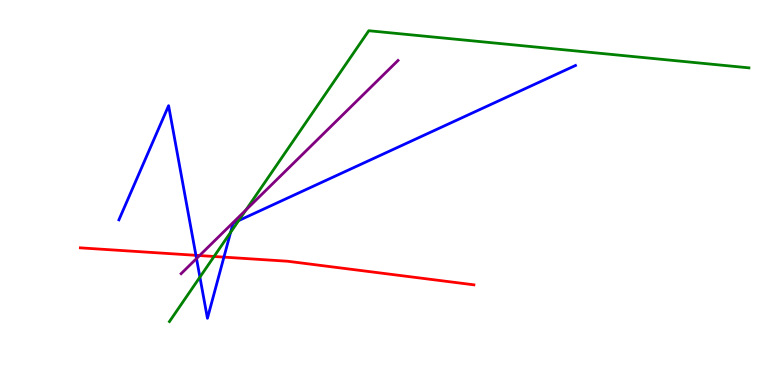[{'lines': ['blue', 'red'], 'intersections': [{'x': 2.53, 'y': 3.37}, {'x': 2.89, 'y': 3.32}]}, {'lines': ['green', 'red'], 'intersections': [{'x': 2.76, 'y': 3.34}]}, {'lines': ['purple', 'red'], 'intersections': [{'x': 2.57, 'y': 3.36}]}, {'lines': ['blue', 'green'], 'intersections': [{'x': 2.58, 'y': 2.8}, {'x': 2.98, 'y': 3.97}, {'x': 3.08, 'y': 4.27}]}, {'lines': ['blue', 'purple'], 'intersections': [{'x': 2.54, 'y': 3.28}]}, {'lines': ['green', 'purple'], 'intersections': [{'x': 3.17, 'y': 4.55}]}]